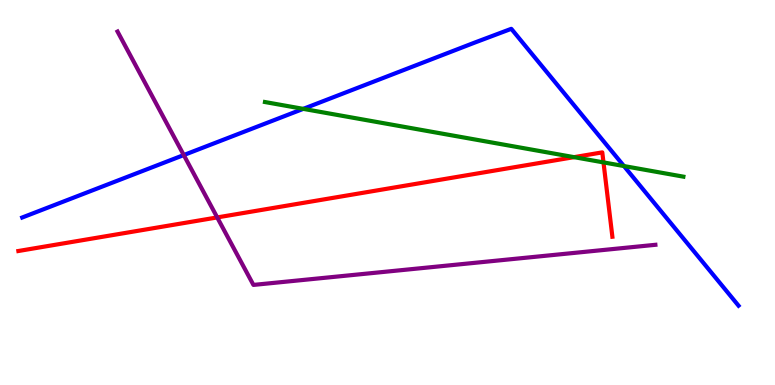[{'lines': ['blue', 'red'], 'intersections': []}, {'lines': ['green', 'red'], 'intersections': [{'x': 7.41, 'y': 5.92}, {'x': 7.79, 'y': 5.78}]}, {'lines': ['purple', 'red'], 'intersections': [{'x': 2.8, 'y': 4.35}]}, {'lines': ['blue', 'green'], 'intersections': [{'x': 3.91, 'y': 7.17}, {'x': 8.05, 'y': 5.69}]}, {'lines': ['blue', 'purple'], 'intersections': [{'x': 2.37, 'y': 5.97}]}, {'lines': ['green', 'purple'], 'intersections': []}]